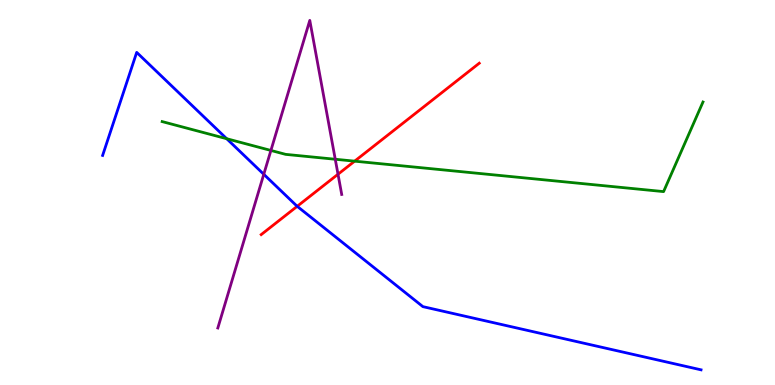[{'lines': ['blue', 'red'], 'intersections': [{'x': 3.83, 'y': 4.64}]}, {'lines': ['green', 'red'], 'intersections': [{'x': 4.58, 'y': 5.81}]}, {'lines': ['purple', 'red'], 'intersections': [{'x': 4.36, 'y': 5.47}]}, {'lines': ['blue', 'green'], 'intersections': [{'x': 2.93, 'y': 6.4}]}, {'lines': ['blue', 'purple'], 'intersections': [{'x': 3.4, 'y': 5.47}]}, {'lines': ['green', 'purple'], 'intersections': [{'x': 3.5, 'y': 6.09}, {'x': 4.33, 'y': 5.86}]}]